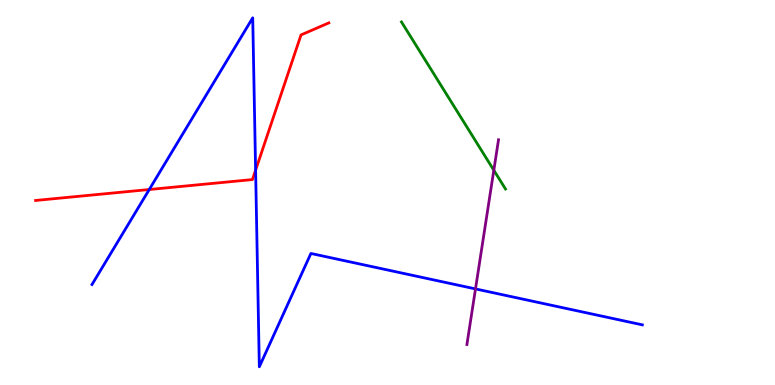[{'lines': ['blue', 'red'], 'intersections': [{'x': 1.93, 'y': 5.08}, {'x': 3.3, 'y': 5.58}]}, {'lines': ['green', 'red'], 'intersections': []}, {'lines': ['purple', 'red'], 'intersections': []}, {'lines': ['blue', 'green'], 'intersections': []}, {'lines': ['blue', 'purple'], 'intersections': [{'x': 6.14, 'y': 2.5}]}, {'lines': ['green', 'purple'], 'intersections': [{'x': 6.37, 'y': 5.58}]}]